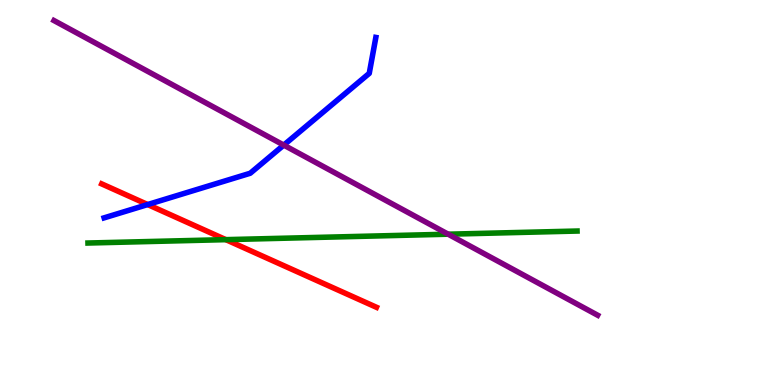[{'lines': ['blue', 'red'], 'intersections': [{'x': 1.91, 'y': 4.69}]}, {'lines': ['green', 'red'], 'intersections': [{'x': 2.91, 'y': 3.78}]}, {'lines': ['purple', 'red'], 'intersections': []}, {'lines': ['blue', 'green'], 'intersections': []}, {'lines': ['blue', 'purple'], 'intersections': [{'x': 3.66, 'y': 6.23}]}, {'lines': ['green', 'purple'], 'intersections': [{'x': 5.78, 'y': 3.92}]}]